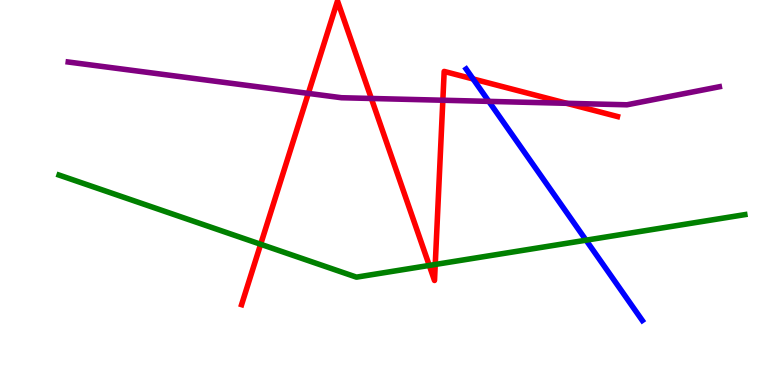[{'lines': ['blue', 'red'], 'intersections': [{'x': 6.1, 'y': 7.95}]}, {'lines': ['green', 'red'], 'intersections': [{'x': 3.36, 'y': 3.66}, {'x': 5.54, 'y': 3.11}, {'x': 5.62, 'y': 3.13}]}, {'lines': ['purple', 'red'], 'intersections': [{'x': 3.98, 'y': 7.57}, {'x': 4.79, 'y': 7.44}, {'x': 5.71, 'y': 7.4}, {'x': 7.31, 'y': 7.32}]}, {'lines': ['blue', 'green'], 'intersections': [{'x': 7.56, 'y': 3.76}]}, {'lines': ['blue', 'purple'], 'intersections': [{'x': 6.31, 'y': 7.37}]}, {'lines': ['green', 'purple'], 'intersections': []}]